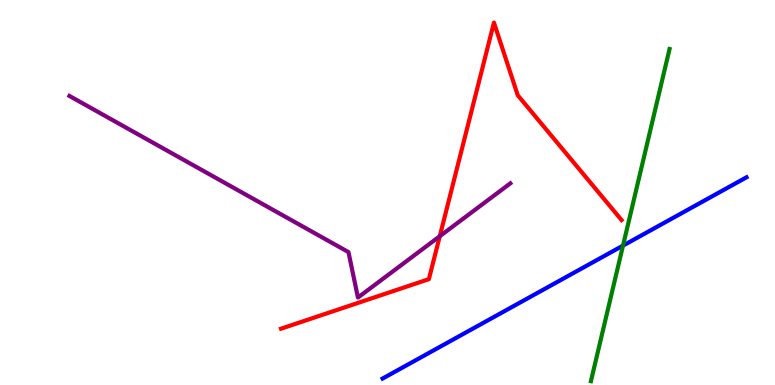[{'lines': ['blue', 'red'], 'intersections': []}, {'lines': ['green', 'red'], 'intersections': []}, {'lines': ['purple', 'red'], 'intersections': [{'x': 5.67, 'y': 3.86}]}, {'lines': ['blue', 'green'], 'intersections': [{'x': 8.04, 'y': 3.62}]}, {'lines': ['blue', 'purple'], 'intersections': []}, {'lines': ['green', 'purple'], 'intersections': []}]